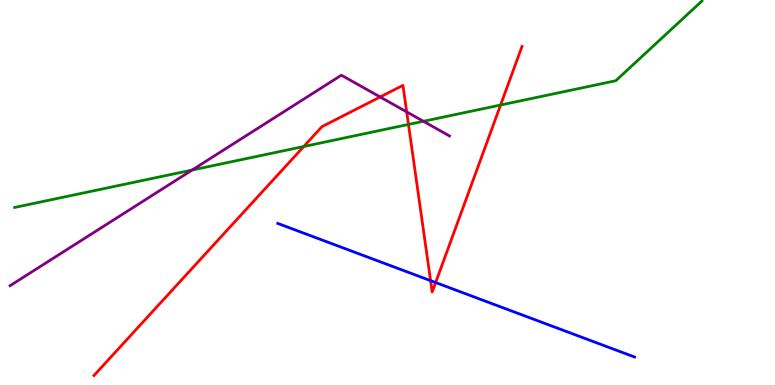[{'lines': ['blue', 'red'], 'intersections': [{'x': 5.56, 'y': 2.71}, {'x': 5.62, 'y': 2.66}]}, {'lines': ['green', 'red'], 'intersections': [{'x': 3.92, 'y': 6.19}, {'x': 5.27, 'y': 6.77}, {'x': 6.46, 'y': 7.27}]}, {'lines': ['purple', 'red'], 'intersections': [{'x': 4.91, 'y': 7.48}, {'x': 5.25, 'y': 7.09}]}, {'lines': ['blue', 'green'], 'intersections': []}, {'lines': ['blue', 'purple'], 'intersections': []}, {'lines': ['green', 'purple'], 'intersections': [{'x': 2.48, 'y': 5.58}, {'x': 5.46, 'y': 6.85}]}]